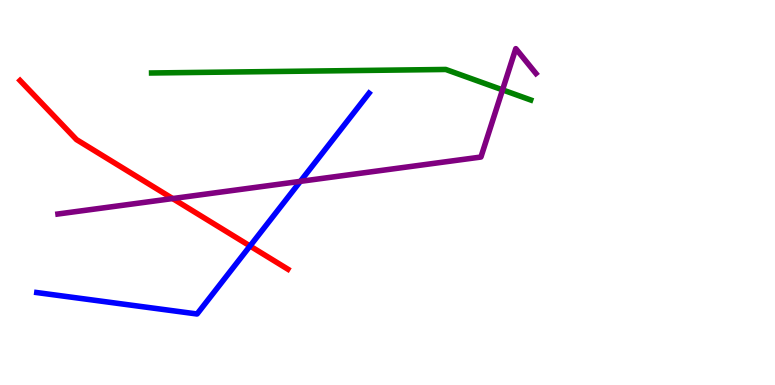[{'lines': ['blue', 'red'], 'intersections': [{'x': 3.23, 'y': 3.61}]}, {'lines': ['green', 'red'], 'intersections': []}, {'lines': ['purple', 'red'], 'intersections': [{'x': 2.23, 'y': 4.84}]}, {'lines': ['blue', 'green'], 'intersections': []}, {'lines': ['blue', 'purple'], 'intersections': [{'x': 3.88, 'y': 5.29}]}, {'lines': ['green', 'purple'], 'intersections': [{'x': 6.48, 'y': 7.67}]}]